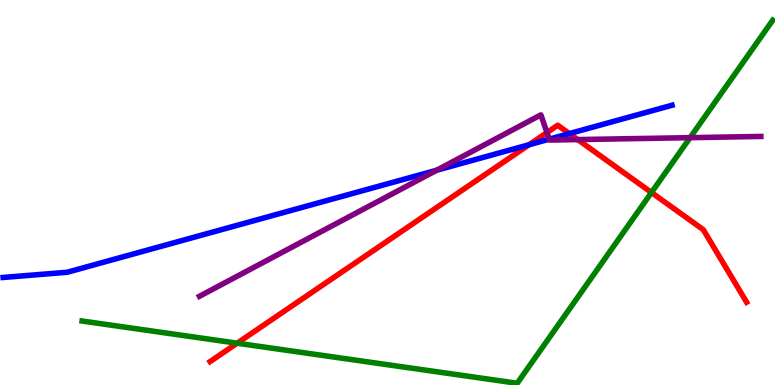[{'lines': ['blue', 'red'], 'intersections': [{'x': 6.83, 'y': 6.24}, {'x': 7.35, 'y': 6.53}]}, {'lines': ['green', 'red'], 'intersections': [{'x': 3.06, 'y': 1.09}, {'x': 8.41, 'y': 5.0}]}, {'lines': ['purple', 'red'], 'intersections': [{'x': 7.06, 'y': 6.56}, {'x': 7.45, 'y': 6.37}]}, {'lines': ['blue', 'green'], 'intersections': []}, {'lines': ['blue', 'purple'], 'intersections': [{'x': 5.63, 'y': 5.58}, {'x': 7.09, 'y': 6.39}]}, {'lines': ['green', 'purple'], 'intersections': [{'x': 8.9, 'y': 6.42}]}]